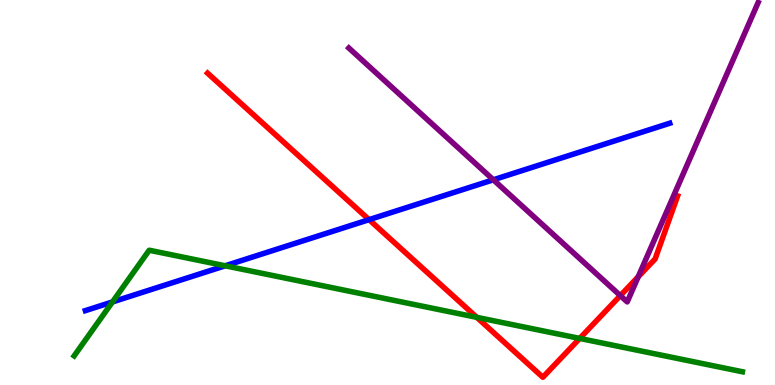[{'lines': ['blue', 'red'], 'intersections': [{'x': 4.76, 'y': 4.29}]}, {'lines': ['green', 'red'], 'intersections': [{'x': 6.15, 'y': 1.76}, {'x': 7.48, 'y': 1.21}]}, {'lines': ['purple', 'red'], 'intersections': [{'x': 8.0, 'y': 2.32}, {'x': 8.23, 'y': 2.81}]}, {'lines': ['blue', 'green'], 'intersections': [{'x': 1.45, 'y': 2.16}, {'x': 2.91, 'y': 3.1}]}, {'lines': ['blue', 'purple'], 'intersections': [{'x': 6.37, 'y': 5.33}]}, {'lines': ['green', 'purple'], 'intersections': []}]